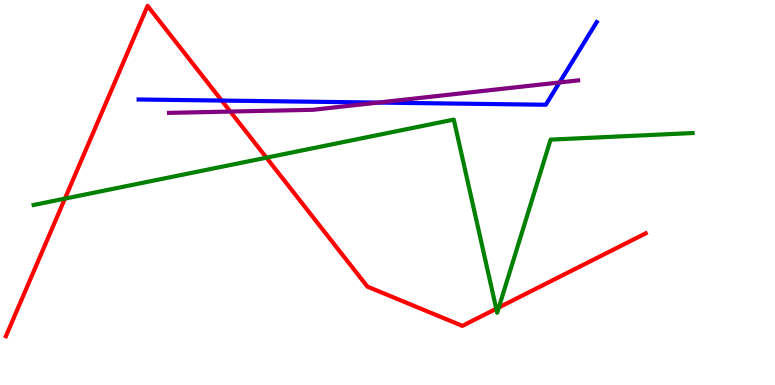[{'lines': ['blue', 'red'], 'intersections': [{'x': 2.86, 'y': 7.39}]}, {'lines': ['green', 'red'], 'intersections': [{'x': 0.838, 'y': 4.84}, {'x': 3.44, 'y': 5.9}, {'x': 6.4, 'y': 1.98}, {'x': 6.44, 'y': 2.01}]}, {'lines': ['purple', 'red'], 'intersections': [{'x': 2.97, 'y': 7.1}]}, {'lines': ['blue', 'green'], 'intersections': []}, {'lines': ['blue', 'purple'], 'intersections': [{'x': 4.88, 'y': 7.34}, {'x': 7.22, 'y': 7.86}]}, {'lines': ['green', 'purple'], 'intersections': []}]